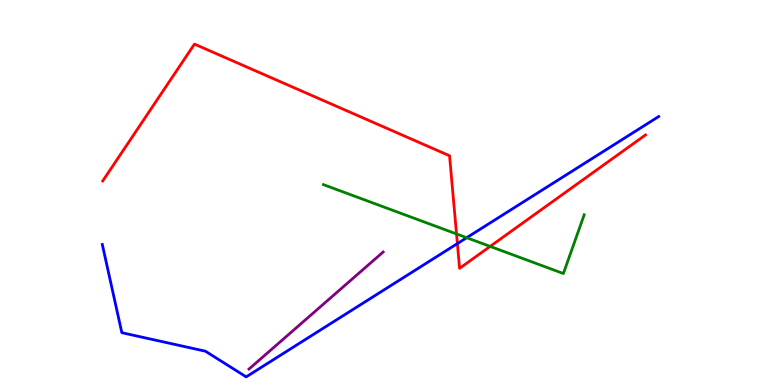[{'lines': ['blue', 'red'], 'intersections': [{'x': 5.9, 'y': 3.67}]}, {'lines': ['green', 'red'], 'intersections': [{'x': 5.89, 'y': 3.92}, {'x': 6.32, 'y': 3.6}]}, {'lines': ['purple', 'red'], 'intersections': []}, {'lines': ['blue', 'green'], 'intersections': [{'x': 6.02, 'y': 3.83}]}, {'lines': ['blue', 'purple'], 'intersections': []}, {'lines': ['green', 'purple'], 'intersections': []}]